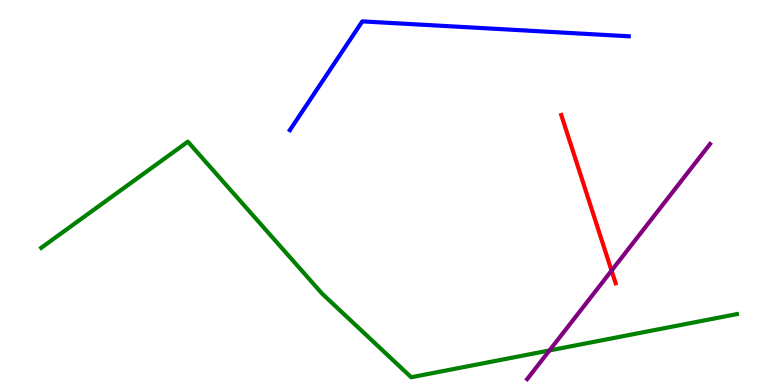[{'lines': ['blue', 'red'], 'intersections': []}, {'lines': ['green', 'red'], 'intersections': []}, {'lines': ['purple', 'red'], 'intersections': [{'x': 7.89, 'y': 2.97}]}, {'lines': ['blue', 'green'], 'intersections': []}, {'lines': ['blue', 'purple'], 'intersections': []}, {'lines': ['green', 'purple'], 'intersections': [{'x': 7.09, 'y': 0.897}]}]